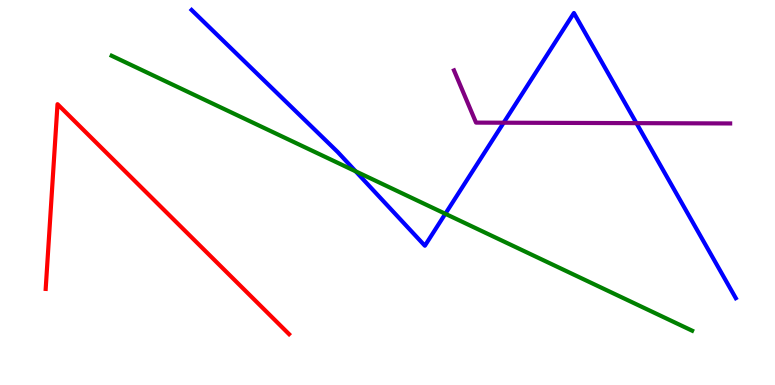[{'lines': ['blue', 'red'], 'intersections': []}, {'lines': ['green', 'red'], 'intersections': []}, {'lines': ['purple', 'red'], 'intersections': []}, {'lines': ['blue', 'green'], 'intersections': [{'x': 4.59, 'y': 5.55}, {'x': 5.75, 'y': 4.45}]}, {'lines': ['blue', 'purple'], 'intersections': [{'x': 6.5, 'y': 6.81}, {'x': 8.21, 'y': 6.8}]}, {'lines': ['green', 'purple'], 'intersections': []}]